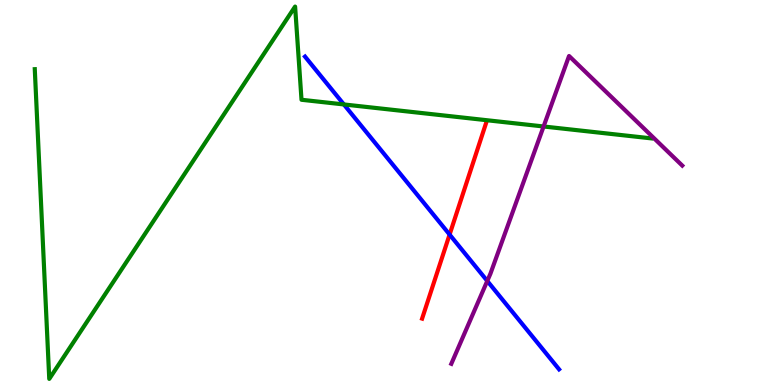[{'lines': ['blue', 'red'], 'intersections': [{'x': 5.8, 'y': 3.91}]}, {'lines': ['green', 'red'], 'intersections': []}, {'lines': ['purple', 'red'], 'intersections': []}, {'lines': ['blue', 'green'], 'intersections': [{'x': 4.44, 'y': 7.29}]}, {'lines': ['blue', 'purple'], 'intersections': [{'x': 6.29, 'y': 2.7}]}, {'lines': ['green', 'purple'], 'intersections': [{'x': 7.01, 'y': 6.71}]}]